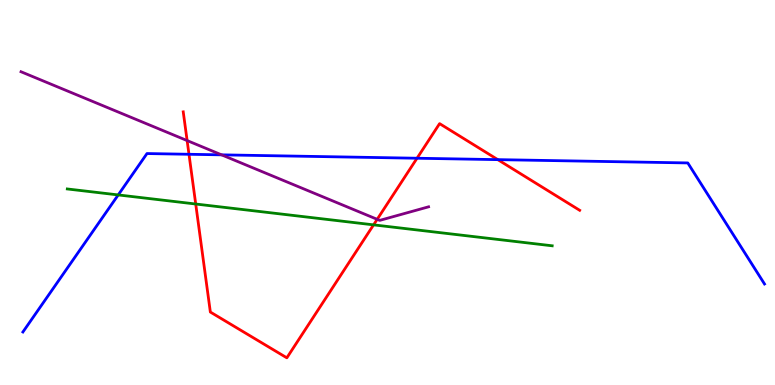[{'lines': ['blue', 'red'], 'intersections': [{'x': 2.44, 'y': 5.99}, {'x': 5.38, 'y': 5.89}, {'x': 6.42, 'y': 5.85}]}, {'lines': ['green', 'red'], 'intersections': [{'x': 2.53, 'y': 4.7}, {'x': 4.82, 'y': 4.16}]}, {'lines': ['purple', 'red'], 'intersections': [{'x': 2.41, 'y': 6.35}, {'x': 4.87, 'y': 4.3}]}, {'lines': ['blue', 'green'], 'intersections': [{'x': 1.53, 'y': 4.94}]}, {'lines': ['blue', 'purple'], 'intersections': [{'x': 2.86, 'y': 5.98}]}, {'lines': ['green', 'purple'], 'intersections': []}]